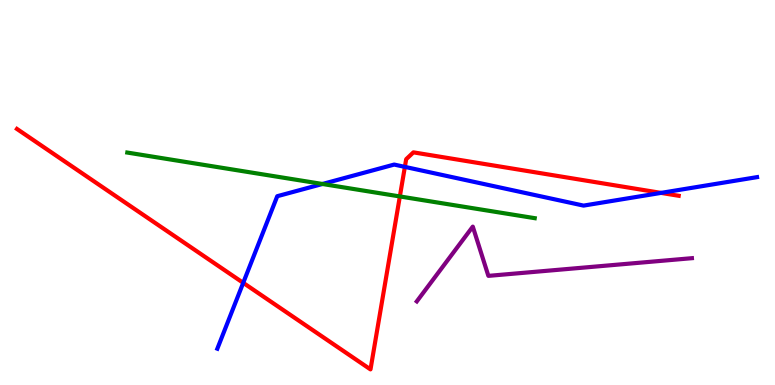[{'lines': ['blue', 'red'], 'intersections': [{'x': 3.14, 'y': 2.65}, {'x': 5.22, 'y': 5.67}, {'x': 8.53, 'y': 4.99}]}, {'lines': ['green', 'red'], 'intersections': [{'x': 5.16, 'y': 4.9}]}, {'lines': ['purple', 'red'], 'intersections': []}, {'lines': ['blue', 'green'], 'intersections': [{'x': 4.16, 'y': 5.22}]}, {'lines': ['blue', 'purple'], 'intersections': []}, {'lines': ['green', 'purple'], 'intersections': []}]